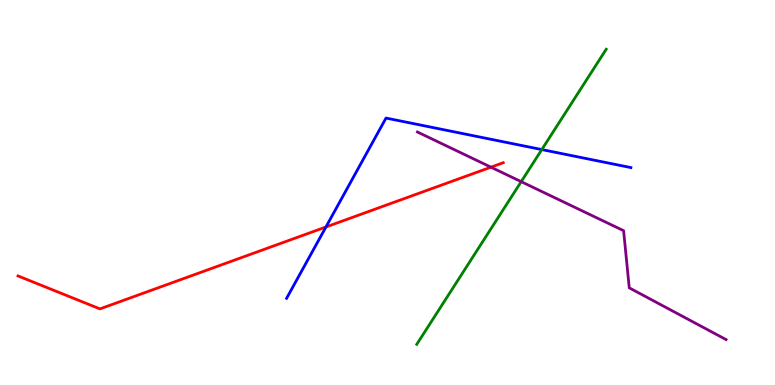[{'lines': ['blue', 'red'], 'intersections': [{'x': 4.21, 'y': 4.1}]}, {'lines': ['green', 'red'], 'intersections': []}, {'lines': ['purple', 'red'], 'intersections': [{'x': 6.33, 'y': 5.66}]}, {'lines': ['blue', 'green'], 'intersections': [{'x': 6.99, 'y': 6.12}]}, {'lines': ['blue', 'purple'], 'intersections': []}, {'lines': ['green', 'purple'], 'intersections': [{'x': 6.73, 'y': 5.28}]}]